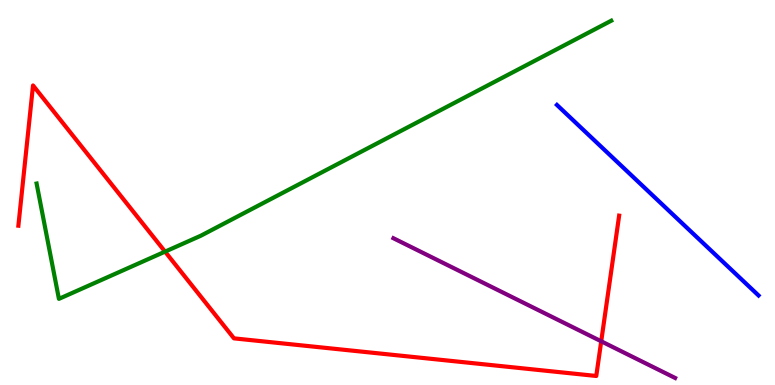[{'lines': ['blue', 'red'], 'intersections': []}, {'lines': ['green', 'red'], 'intersections': [{'x': 2.13, 'y': 3.46}]}, {'lines': ['purple', 'red'], 'intersections': [{'x': 7.76, 'y': 1.14}]}, {'lines': ['blue', 'green'], 'intersections': []}, {'lines': ['blue', 'purple'], 'intersections': []}, {'lines': ['green', 'purple'], 'intersections': []}]